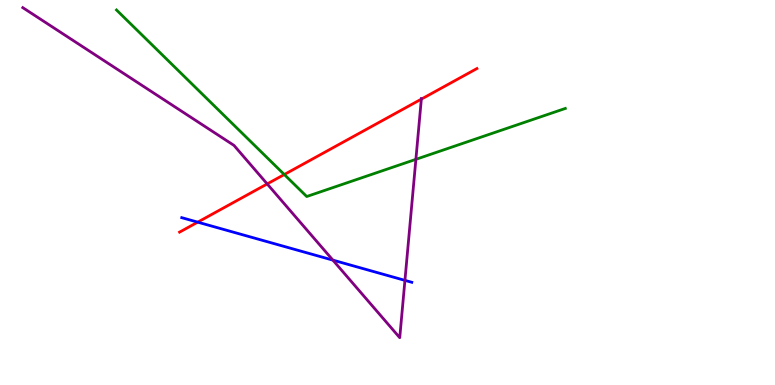[{'lines': ['blue', 'red'], 'intersections': [{'x': 2.55, 'y': 4.23}]}, {'lines': ['green', 'red'], 'intersections': [{'x': 3.67, 'y': 5.47}]}, {'lines': ['purple', 'red'], 'intersections': [{'x': 3.45, 'y': 5.22}, {'x': 5.44, 'y': 7.43}]}, {'lines': ['blue', 'green'], 'intersections': []}, {'lines': ['blue', 'purple'], 'intersections': [{'x': 4.3, 'y': 3.24}, {'x': 5.22, 'y': 2.72}]}, {'lines': ['green', 'purple'], 'intersections': [{'x': 5.37, 'y': 5.86}]}]